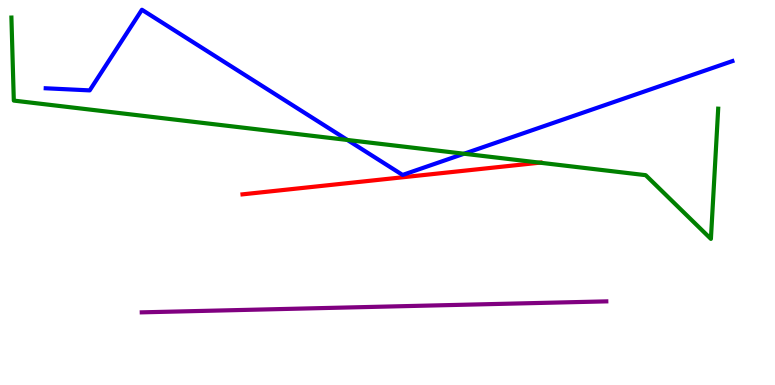[{'lines': ['blue', 'red'], 'intersections': []}, {'lines': ['green', 'red'], 'intersections': [{'x': 6.96, 'y': 5.77}]}, {'lines': ['purple', 'red'], 'intersections': []}, {'lines': ['blue', 'green'], 'intersections': [{'x': 4.48, 'y': 6.36}, {'x': 5.99, 'y': 6.01}]}, {'lines': ['blue', 'purple'], 'intersections': []}, {'lines': ['green', 'purple'], 'intersections': []}]